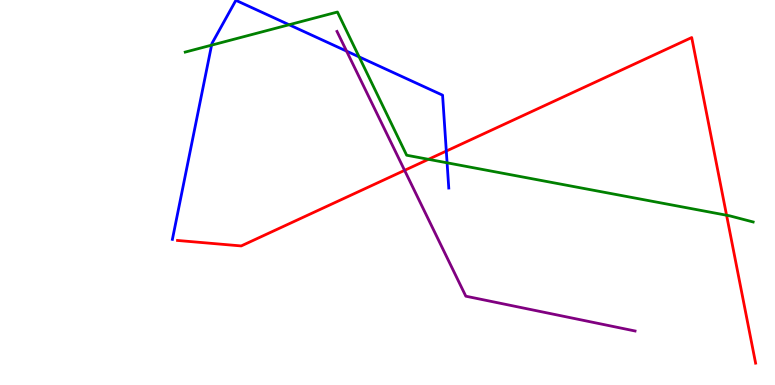[{'lines': ['blue', 'red'], 'intersections': [{'x': 5.76, 'y': 6.08}]}, {'lines': ['green', 'red'], 'intersections': [{'x': 5.53, 'y': 5.86}, {'x': 9.38, 'y': 4.41}]}, {'lines': ['purple', 'red'], 'intersections': [{'x': 5.22, 'y': 5.58}]}, {'lines': ['blue', 'green'], 'intersections': [{'x': 2.73, 'y': 8.83}, {'x': 3.73, 'y': 9.36}, {'x': 4.63, 'y': 8.52}, {'x': 5.77, 'y': 5.77}]}, {'lines': ['blue', 'purple'], 'intersections': [{'x': 4.47, 'y': 8.67}]}, {'lines': ['green', 'purple'], 'intersections': []}]